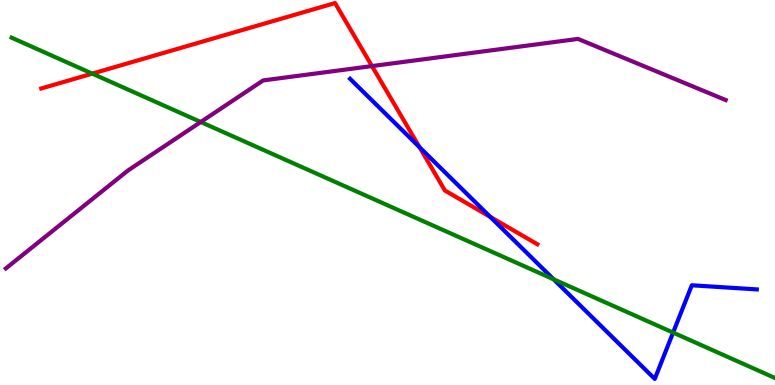[{'lines': ['blue', 'red'], 'intersections': [{'x': 5.41, 'y': 6.18}, {'x': 6.33, 'y': 4.37}]}, {'lines': ['green', 'red'], 'intersections': [{'x': 1.19, 'y': 8.09}]}, {'lines': ['purple', 'red'], 'intersections': [{'x': 4.8, 'y': 8.28}]}, {'lines': ['blue', 'green'], 'intersections': [{'x': 7.14, 'y': 2.74}, {'x': 8.69, 'y': 1.36}]}, {'lines': ['blue', 'purple'], 'intersections': []}, {'lines': ['green', 'purple'], 'intersections': [{'x': 2.59, 'y': 6.83}]}]